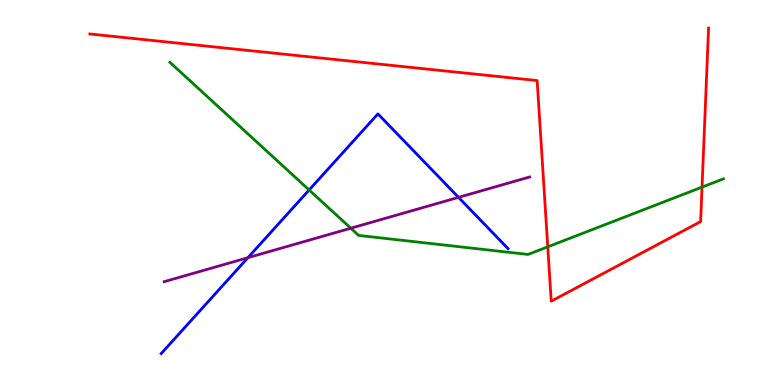[{'lines': ['blue', 'red'], 'intersections': []}, {'lines': ['green', 'red'], 'intersections': [{'x': 7.07, 'y': 3.59}, {'x': 9.06, 'y': 5.14}]}, {'lines': ['purple', 'red'], 'intersections': []}, {'lines': ['blue', 'green'], 'intersections': [{'x': 3.99, 'y': 5.07}]}, {'lines': ['blue', 'purple'], 'intersections': [{'x': 3.2, 'y': 3.31}, {'x': 5.92, 'y': 4.87}]}, {'lines': ['green', 'purple'], 'intersections': [{'x': 4.53, 'y': 4.07}]}]